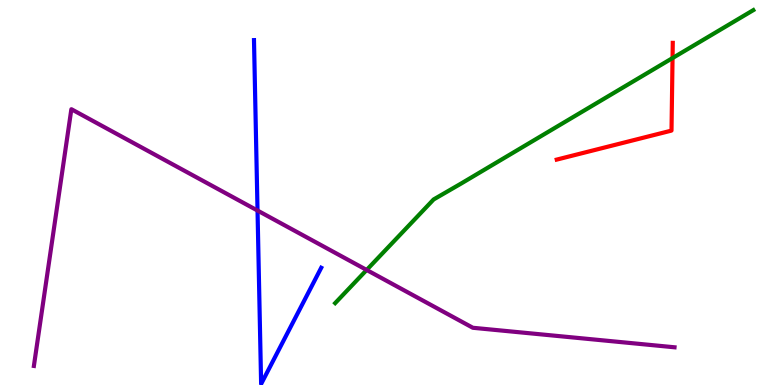[{'lines': ['blue', 'red'], 'intersections': []}, {'lines': ['green', 'red'], 'intersections': [{'x': 8.68, 'y': 8.49}]}, {'lines': ['purple', 'red'], 'intersections': []}, {'lines': ['blue', 'green'], 'intersections': []}, {'lines': ['blue', 'purple'], 'intersections': [{'x': 3.32, 'y': 4.53}]}, {'lines': ['green', 'purple'], 'intersections': [{'x': 4.73, 'y': 2.99}]}]